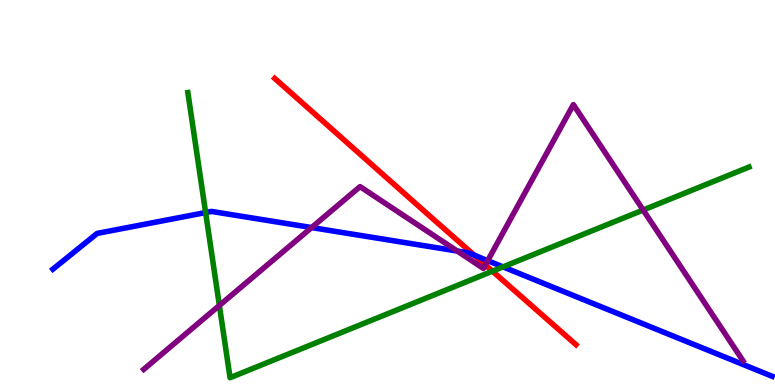[{'lines': ['blue', 'red'], 'intersections': [{'x': 6.12, 'y': 3.37}]}, {'lines': ['green', 'red'], 'intersections': [{'x': 6.35, 'y': 2.96}]}, {'lines': ['purple', 'red'], 'intersections': [{'x': 6.26, 'y': 3.12}]}, {'lines': ['blue', 'green'], 'intersections': [{'x': 2.65, 'y': 4.48}, {'x': 6.49, 'y': 3.07}]}, {'lines': ['blue', 'purple'], 'intersections': [{'x': 4.02, 'y': 4.09}, {'x': 5.9, 'y': 3.48}, {'x': 6.29, 'y': 3.23}]}, {'lines': ['green', 'purple'], 'intersections': [{'x': 2.83, 'y': 2.07}, {'x': 8.3, 'y': 4.54}]}]